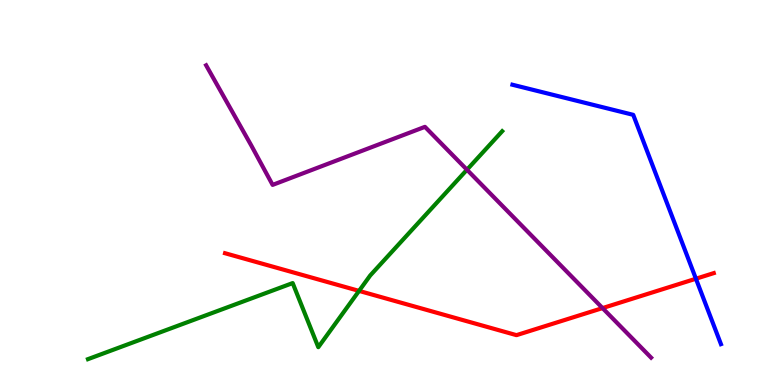[{'lines': ['blue', 'red'], 'intersections': [{'x': 8.98, 'y': 2.76}]}, {'lines': ['green', 'red'], 'intersections': [{'x': 4.63, 'y': 2.44}]}, {'lines': ['purple', 'red'], 'intersections': [{'x': 7.77, 'y': 2.0}]}, {'lines': ['blue', 'green'], 'intersections': []}, {'lines': ['blue', 'purple'], 'intersections': []}, {'lines': ['green', 'purple'], 'intersections': [{'x': 6.03, 'y': 5.59}]}]